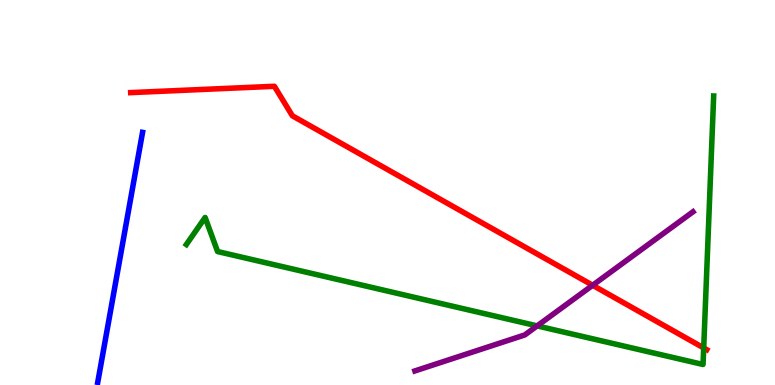[{'lines': ['blue', 'red'], 'intersections': []}, {'lines': ['green', 'red'], 'intersections': [{'x': 9.08, 'y': 0.963}]}, {'lines': ['purple', 'red'], 'intersections': [{'x': 7.65, 'y': 2.59}]}, {'lines': ['blue', 'green'], 'intersections': []}, {'lines': ['blue', 'purple'], 'intersections': []}, {'lines': ['green', 'purple'], 'intersections': [{'x': 6.93, 'y': 1.54}]}]